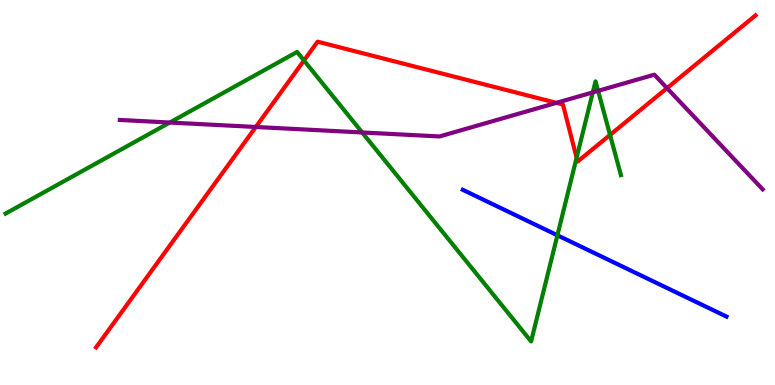[{'lines': ['blue', 'red'], 'intersections': []}, {'lines': ['green', 'red'], 'intersections': [{'x': 3.92, 'y': 8.43}, {'x': 7.44, 'y': 5.9}, {'x': 7.87, 'y': 6.5}]}, {'lines': ['purple', 'red'], 'intersections': [{'x': 3.3, 'y': 6.7}, {'x': 7.18, 'y': 7.33}, {'x': 8.61, 'y': 7.71}]}, {'lines': ['blue', 'green'], 'intersections': [{'x': 7.19, 'y': 3.89}]}, {'lines': ['blue', 'purple'], 'intersections': []}, {'lines': ['green', 'purple'], 'intersections': [{'x': 2.19, 'y': 6.82}, {'x': 4.67, 'y': 6.56}, {'x': 7.65, 'y': 7.6}, {'x': 7.72, 'y': 7.64}]}]